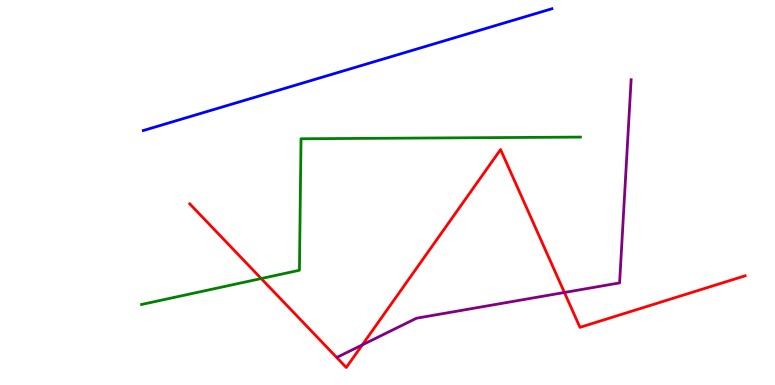[{'lines': ['blue', 'red'], 'intersections': []}, {'lines': ['green', 'red'], 'intersections': [{'x': 3.37, 'y': 2.77}]}, {'lines': ['purple', 'red'], 'intersections': [{'x': 4.67, 'y': 1.04}, {'x': 7.28, 'y': 2.4}]}, {'lines': ['blue', 'green'], 'intersections': []}, {'lines': ['blue', 'purple'], 'intersections': []}, {'lines': ['green', 'purple'], 'intersections': []}]